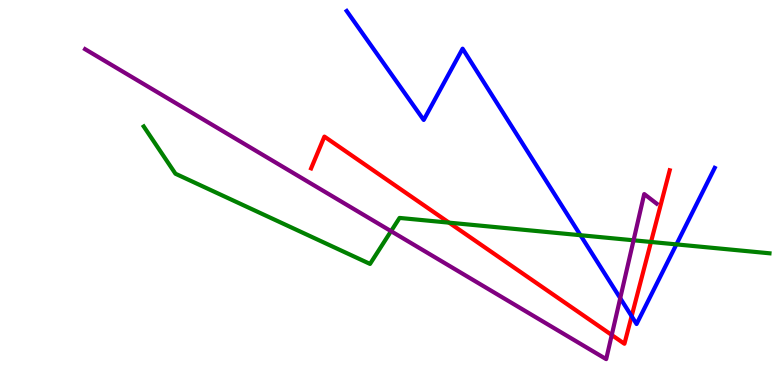[{'lines': ['blue', 'red'], 'intersections': [{'x': 8.15, 'y': 1.79}]}, {'lines': ['green', 'red'], 'intersections': [{'x': 5.79, 'y': 4.22}, {'x': 8.4, 'y': 3.72}]}, {'lines': ['purple', 'red'], 'intersections': [{'x': 7.89, 'y': 1.3}]}, {'lines': ['blue', 'green'], 'intersections': [{'x': 7.49, 'y': 3.89}, {'x': 8.73, 'y': 3.65}]}, {'lines': ['blue', 'purple'], 'intersections': [{'x': 8.0, 'y': 2.26}]}, {'lines': ['green', 'purple'], 'intersections': [{'x': 5.05, 'y': 4.0}, {'x': 8.18, 'y': 3.76}]}]